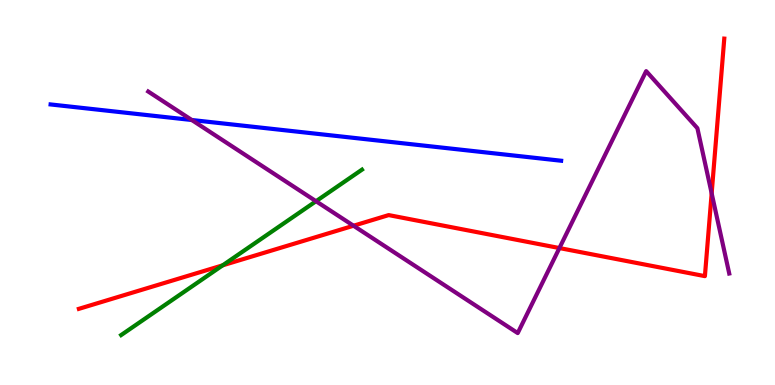[{'lines': ['blue', 'red'], 'intersections': []}, {'lines': ['green', 'red'], 'intersections': [{'x': 2.87, 'y': 3.11}]}, {'lines': ['purple', 'red'], 'intersections': [{'x': 4.56, 'y': 4.14}, {'x': 7.22, 'y': 3.56}, {'x': 9.18, 'y': 4.98}]}, {'lines': ['blue', 'green'], 'intersections': []}, {'lines': ['blue', 'purple'], 'intersections': [{'x': 2.47, 'y': 6.88}]}, {'lines': ['green', 'purple'], 'intersections': [{'x': 4.08, 'y': 4.77}]}]